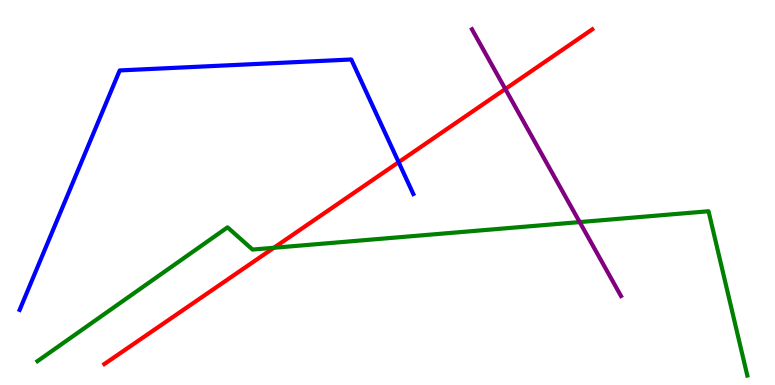[{'lines': ['blue', 'red'], 'intersections': [{'x': 5.14, 'y': 5.79}]}, {'lines': ['green', 'red'], 'intersections': [{'x': 3.53, 'y': 3.56}]}, {'lines': ['purple', 'red'], 'intersections': [{'x': 6.52, 'y': 7.69}]}, {'lines': ['blue', 'green'], 'intersections': []}, {'lines': ['blue', 'purple'], 'intersections': []}, {'lines': ['green', 'purple'], 'intersections': [{'x': 7.48, 'y': 4.23}]}]